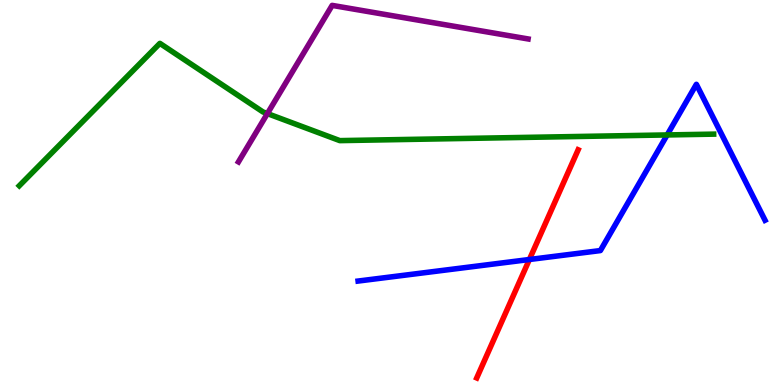[{'lines': ['blue', 'red'], 'intersections': [{'x': 6.83, 'y': 3.26}]}, {'lines': ['green', 'red'], 'intersections': []}, {'lines': ['purple', 'red'], 'intersections': []}, {'lines': ['blue', 'green'], 'intersections': [{'x': 8.61, 'y': 6.5}]}, {'lines': ['blue', 'purple'], 'intersections': []}, {'lines': ['green', 'purple'], 'intersections': [{'x': 3.45, 'y': 7.05}]}]